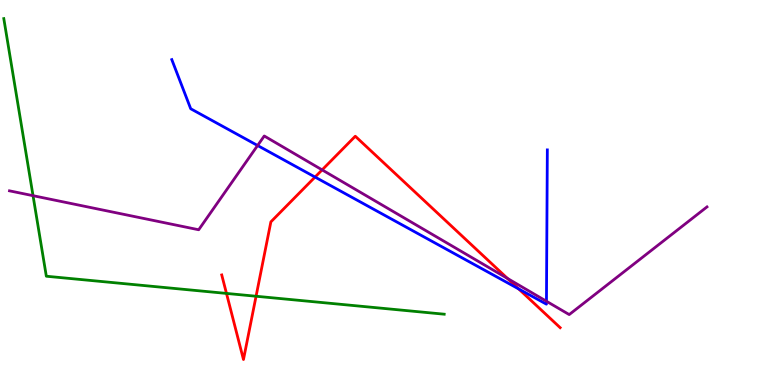[{'lines': ['blue', 'red'], 'intersections': [{'x': 4.07, 'y': 5.4}, {'x': 6.69, 'y': 2.49}]}, {'lines': ['green', 'red'], 'intersections': [{'x': 2.92, 'y': 2.38}, {'x': 3.3, 'y': 2.31}]}, {'lines': ['purple', 'red'], 'intersections': [{'x': 4.16, 'y': 5.59}, {'x': 6.55, 'y': 2.77}]}, {'lines': ['blue', 'green'], 'intersections': []}, {'lines': ['blue', 'purple'], 'intersections': [{'x': 3.32, 'y': 6.22}, {'x': 7.05, 'y': 2.18}]}, {'lines': ['green', 'purple'], 'intersections': [{'x': 0.426, 'y': 4.92}]}]